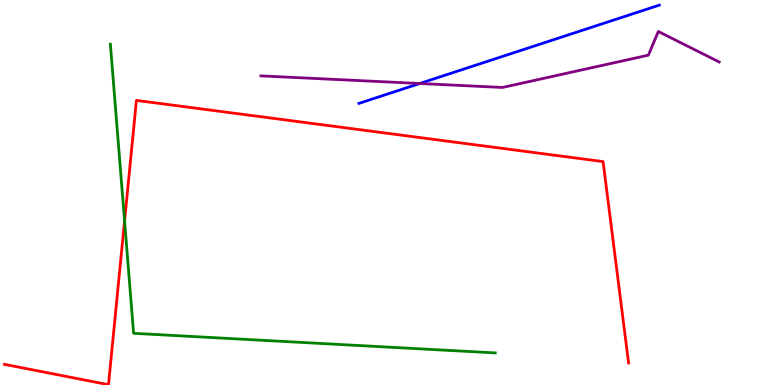[{'lines': ['blue', 'red'], 'intersections': []}, {'lines': ['green', 'red'], 'intersections': [{'x': 1.61, 'y': 4.26}]}, {'lines': ['purple', 'red'], 'intersections': []}, {'lines': ['blue', 'green'], 'intersections': []}, {'lines': ['blue', 'purple'], 'intersections': [{'x': 5.42, 'y': 7.83}]}, {'lines': ['green', 'purple'], 'intersections': []}]